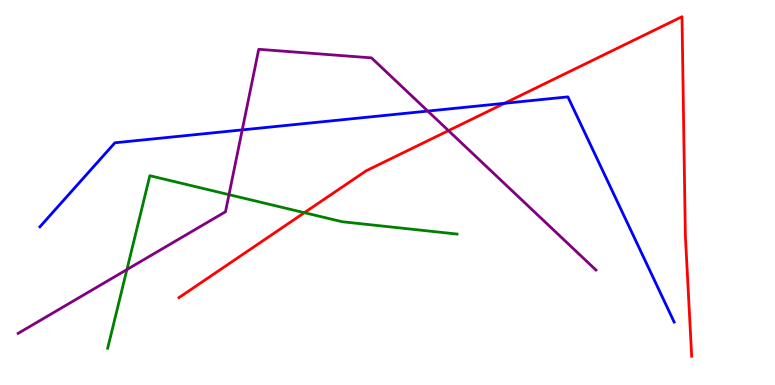[{'lines': ['blue', 'red'], 'intersections': [{'x': 6.51, 'y': 7.32}]}, {'lines': ['green', 'red'], 'intersections': [{'x': 3.93, 'y': 4.48}]}, {'lines': ['purple', 'red'], 'intersections': [{'x': 5.79, 'y': 6.61}]}, {'lines': ['blue', 'green'], 'intersections': []}, {'lines': ['blue', 'purple'], 'intersections': [{'x': 3.13, 'y': 6.63}, {'x': 5.52, 'y': 7.11}]}, {'lines': ['green', 'purple'], 'intersections': [{'x': 1.64, 'y': 3.0}, {'x': 2.95, 'y': 4.94}]}]